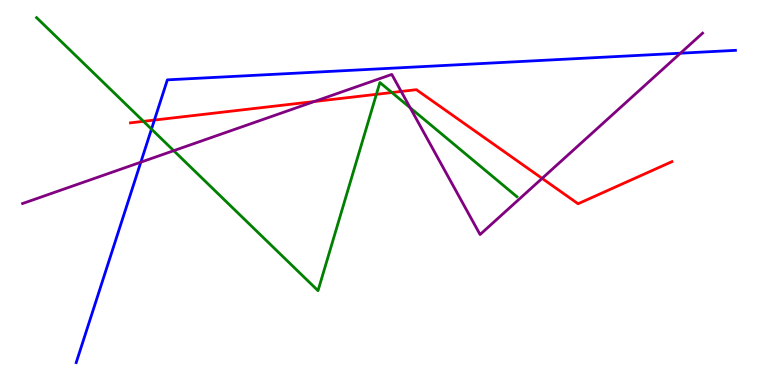[{'lines': ['blue', 'red'], 'intersections': [{'x': 1.99, 'y': 6.88}]}, {'lines': ['green', 'red'], 'intersections': [{'x': 1.85, 'y': 6.85}, {'x': 4.86, 'y': 7.55}, {'x': 5.06, 'y': 7.6}]}, {'lines': ['purple', 'red'], 'intersections': [{'x': 4.06, 'y': 7.36}, {'x': 5.18, 'y': 7.62}, {'x': 6.99, 'y': 5.37}]}, {'lines': ['blue', 'green'], 'intersections': [{'x': 1.95, 'y': 6.65}]}, {'lines': ['blue', 'purple'], 'intersections': [{'x': 1.82, 'y': 5.79}, {'x': 8.78, 'y': 8.62}]}, {'lines': ['green', 'purple'], 'intersections': [{'x': 2.24, 'y': 6.09}, {'x': 5.29, 'y': 7.2}]}]